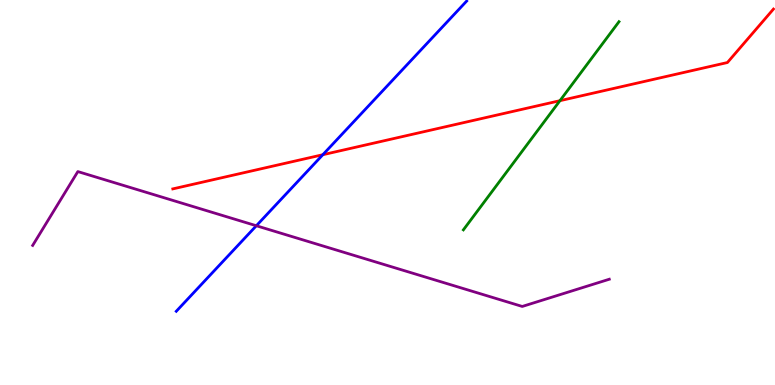[{'lines': ['blue', 'red'], 'intersections': [{'x': 4.17, 'y': 5.98}]}, {'lines': ['green', 'red'], 'intersections': [{'x': 7.23, 'y': 7.38}]}, {'lines': ['purple', 'red'], 'intersections': []}, {'lines': ['blue', 'green'], 'intersections': []}, {'lines': ['blue', 'purple'], 'intersections': [{'x': 3.31, 'y': 4.14}]}, {'lines': ['green', 'purple'], 'intersections': []}]